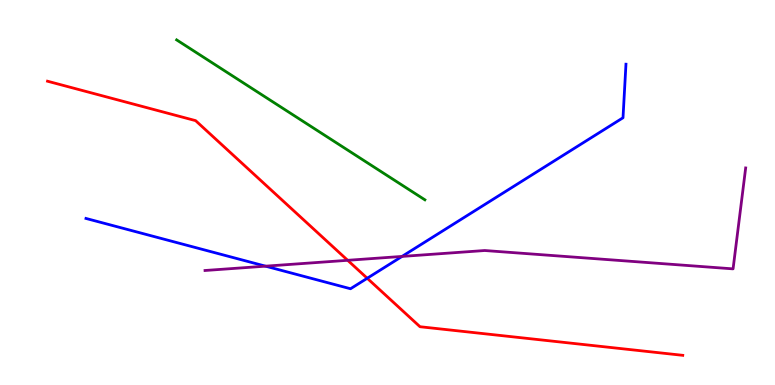[{'lines': ['blue', 'red'], 'intersections': [{'x': 4.74, 'y': 2.77}]}, {'lines': ['green', 'red'], 'intersections': []}, {'lines': ['purple', 'red'], 'intersections': [{'x': 4.49, 'y': 3.24}]}, {'lines': ['blue', 'green'], 'intersections': []}, {'lines': ['blue', 'purple'], 'intersections': [{'x': 3.43, 'y': 3.09}, {'x': 5.19, 'y': 3.34}]}, {'lines': ['green', 'purple'], 'intersections': []}]